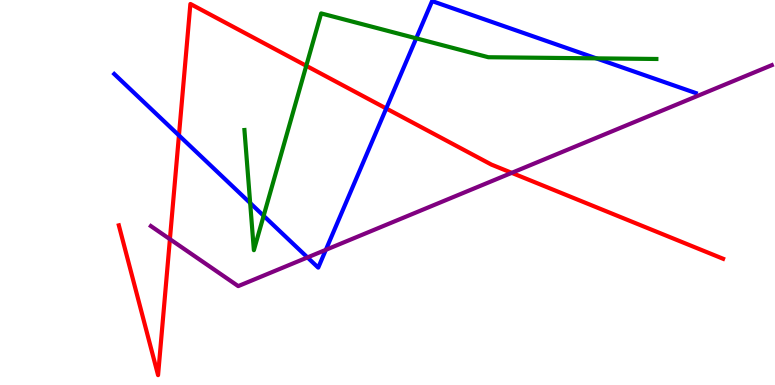[{'lines': ['blue', 'red'], 'intersections': [{'x': 2.31, 'y': 6.48}, {'x': 4.98, 'y': 7.18}]}, {'lines': ['green', 'red'], 'intersections': [{'x': 3.95, 'y': 8.29}]}, {'lines': ['purple', 'red'], 'intersections': [{'x': 2.19, 'y': 3.79}, {'x': 6.6, 'y': 5.51}]}, {'lines': ['blue', 'green'], 'intersections': [{'x': 3.23, 'y': 4.73}, {'x': 3.4, 'y': 4.39}, {'x': 5.37, 'y': 9.0}, {'x': 7.69, 'y': 8.48}]}, {'lines': ['blue', 'purple'], 'intersections': [{'x': 3.97, 'y': 3.31}, {'x': 4.2, 'y': 3.51}]}, {'lines': ['green', 'purple'], 'intersections': []}]